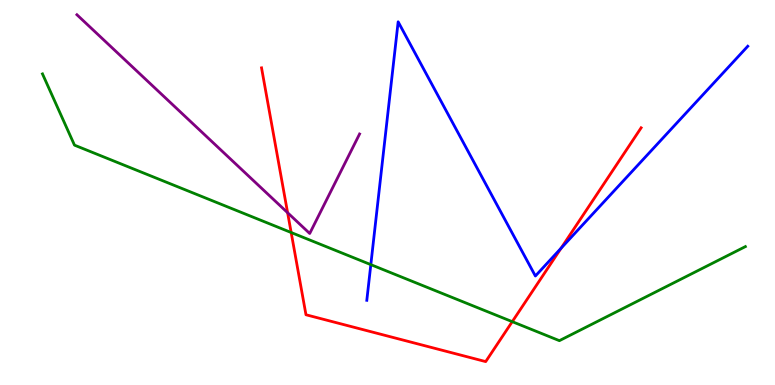[{'lines': ['blue', 'red'], 'intersections': [{'x': 7.24, 'y': 3.55}]}, {'lines': ['green', 'red'], 'intersections': [{'x': 3.76, 'y': 3.96}, {'x': 6.61, 'y': 1.65}]}, {'lines': ['purple', 'red'], 'intersections': [{'x': 3.71, 'y': 4.48}]}, {'lines': ['blue', 'green'], 'intersections': [{'x': 4.78, 'y': 3.13}]}, {'lines': ['blue', 'purple'], 'intersections': []}, {'lines': ['green', 'purple'], 'intersections': []}]